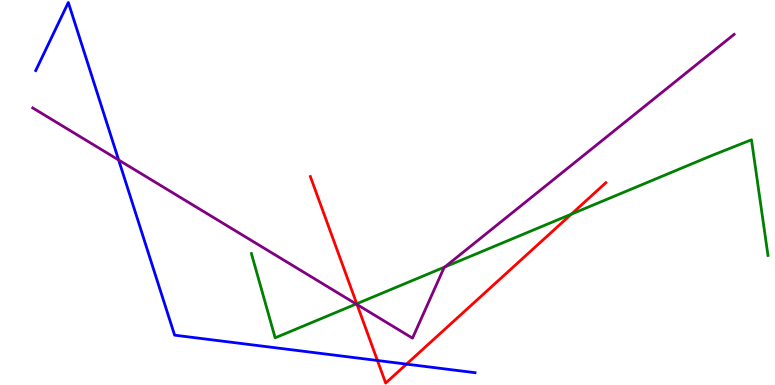[{'lines': ['blue', 'red'], 'intersections': [{'x': 4.87, 'y': 0.636}, {'x': 5.25, 'y': 0.542}]}, {'lines': ['green', 'red'], 'intersections': [{'x': 4.6, 'y': 2.11}, {'x': 7.37, 'y': 4.44}]}, {'lines': ['purple', 'red'], 'intersections': [{'x': 4.61, 'y': 2.09}]}, {'lines': ['blue', 'green'], 'intersections': []}, {'lines': ['blue', 'purple'], 'intersections': [{'x': 1.53, 'y': 5.84}]}, {'lines': ['green', 'purple'], 'intersections': [{'x': 4.6, 'y': 2.1}, {'x': 5.74, 'y': 3.07}]}]